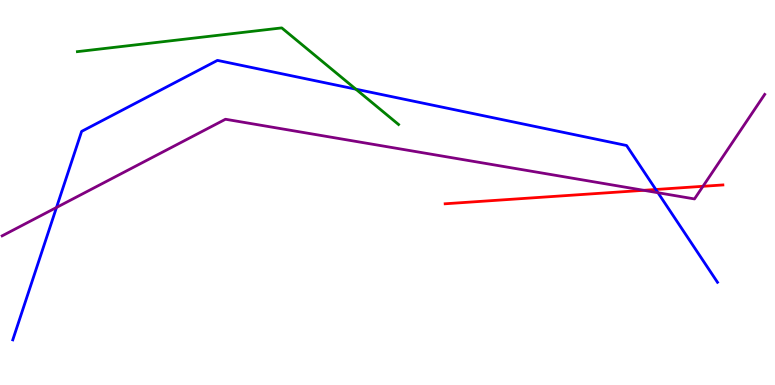[{'lines': ['blue', 'red'], 'intersections': [{'x': 8.46, 'y': 5.08}]}, {'lines': ['green', 'red'], 'intersections': []}, {'lines': ['purple', 'red'], 'intersections': [{'x': 8.31, 'y': 5.06}, {'x': 9.07, 'y': 5.16}]}, {'lines': ['blue', 'green'], 'intersections': [{'x': 4.59, 'y': 7.68}]}, {'lines': ['blue', 'purple'], 'intersections': [{'x': 0.729, 'y': 4.61}, {'x': 8.49, 'y': 4.99}]}, {'lines': ['green', 'purple'], 'intersections': []}]